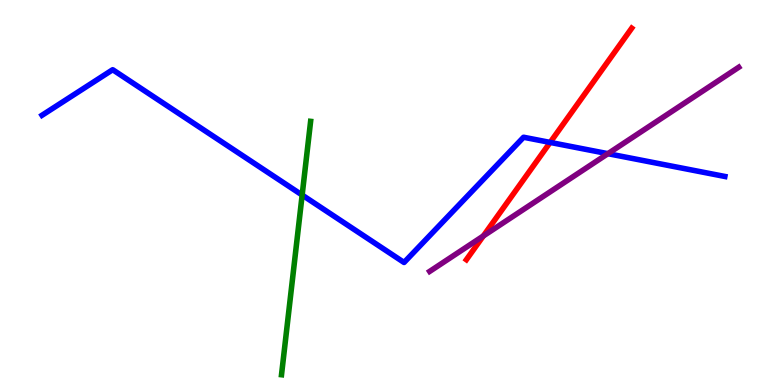[{'lines': ['blue', 'red'], 'intersections': [{'x': 7.1, 'y': 6.3}]}, {'lines': ['green', 'red'], 'intersections': []}, {'lines': ['purple', 'red'], 'intersections': [{'x': 6.24, 'y': 3.87}]}, {'lines': ['blue', 'green'], 'intersections': [{'x': 3.9, 'y': 4.93}]}, {'lines': ['blue', 'purple'], 'intersections': [{'x': 7.84, 'y': 6.01}]}, {'lines': ['green', 'purple'], 'intersections': []}]